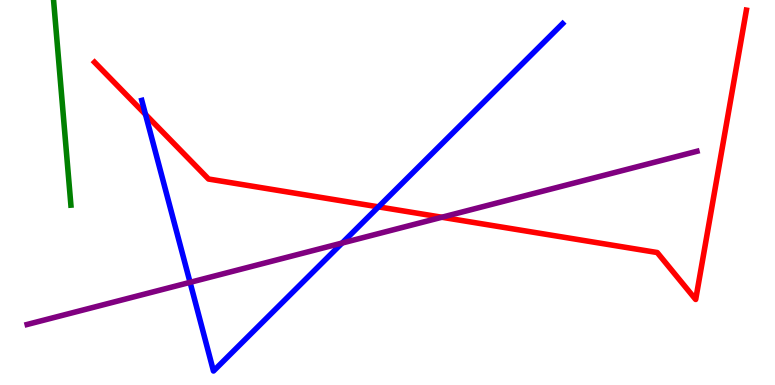[{'lines': ['blue', 'red'], 'intersections': [{'x': 1.88, 'y': 7.03}, {'x': 4.88, 'y': 4.63}]}, {'lines': ['green', 'red'], 'intersections': []}, {'lines': ['purple', 'red'], 'intersections': [{'x': 5.7, 'y': 4.36}]}, {'lines': ['blue', 'green'], 'intersections': []}, {'lines': ['blue', 'purple'], 'intersections': [{'x': 2.45, 'y': 2.67}, {'x': 4.41, 'y': 3.69}]}, {'lines': ['green', 'purple'], 'intersections': []}]